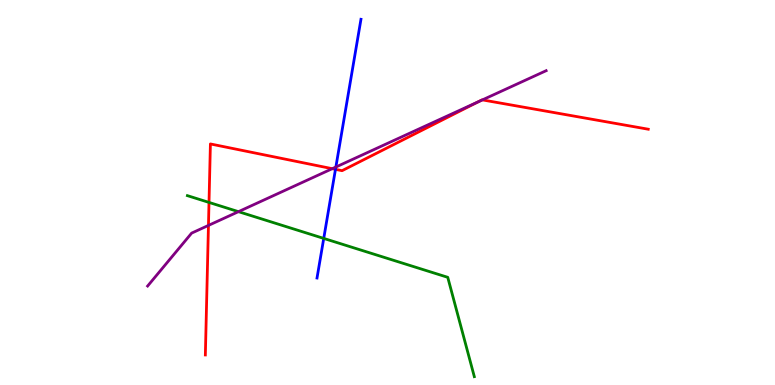[{'lines': ['blue', 'red'], 'intersections': [{'x': 4.33, 'y': 5.6}]}, {'lines': ['green', 'red'], 'intersections': [{'x': 2.7, 'y': 4.74}]}, {'lines': ['purple', 'red'], 'intersections': [{'x': 2.69, 'y': 4.15}, {'x': 4.29, 'y': 5.62}, {'x': 6.17, 'y': 7.36}, {'x': 6.22, 'y': 7.41}]}, {'lines': ['blue', 'green'], 'intersections': [{'x': 4.18, 'y': 3.81}]}, {'lines': ['blue', 'purple'], 'intersections': [{'x': 4.33, 'y': 5.66}]}, {'lines': ['green', 'purple'], 'intersections': [{'x': 3.08, 'y': 4.5}]}]